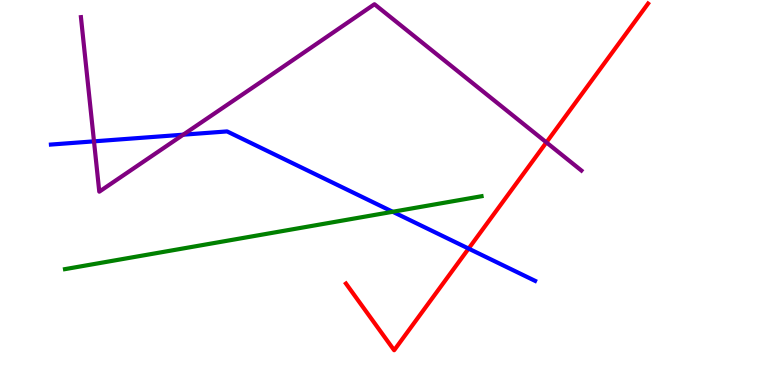[{'lines': ['blue', 'red'], 'intersections': [{'x': 6.05, 'y': 3.54}]}, {'lines': ['green', 'red'], 'intersections': []}, {'lines': ['purple', 'red'], 'intersections': [{'x': 7.05, 'y': 6.3}]}, {'lines': ['blue', 'green'], 'intersections': [{'x': 5.07, 'y': 4.5}]}, {'lines': ['blue', 'purple'], 'intersections': [{'x': 1.21, 'y': 6.33}, {'x': 2.36, 'y': 6.5}]}, {'lines': ['green', 'purple'], 'intersections': []}]